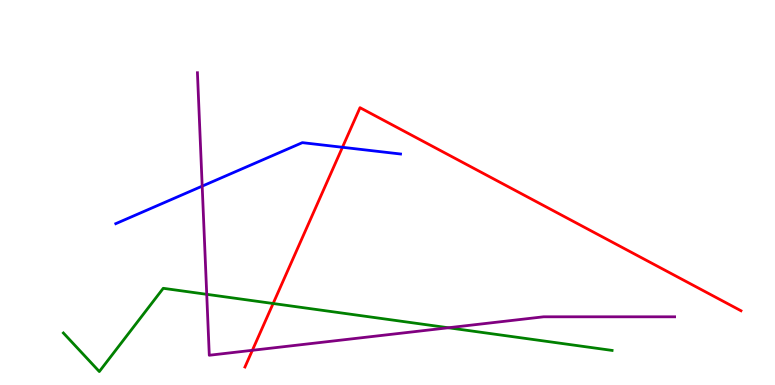[{'lines': ['blue', 'red'], 'intersections': [{'x': 4.42, 'y': 6.17}]}, {'lines': ['green', 'red'], 'intersections': [{'x': 3.52, 'y': 2.12}]}, {'lines': ['purple', 'red'], 'intersections': [{'x': 3.26, 'y': 0.901}]}, {'lines': ['blue', 'green'], 'intersections': []}, {'lines': ['blue', 'purple'], 'intersections': [{'x': 2.61, 'y': 5.17}]}, {'lines': ['green', 'purple'], 'intersections': [{'x': 2.67, 'y': 2.36}, {'x': 5.79, 'y': 1.49}]}]